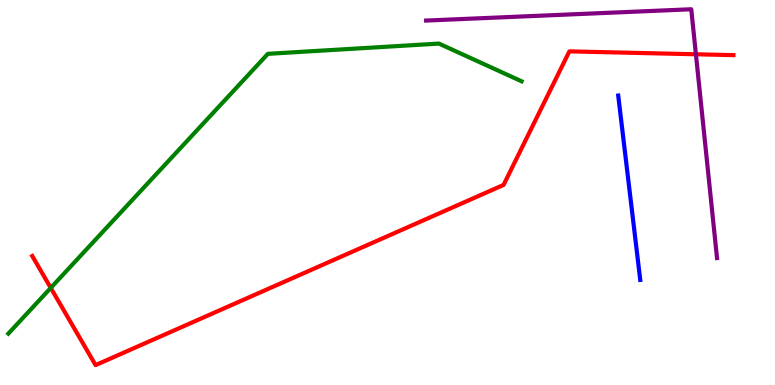[{'lines': ['blue', 'red'], 'intersections': []}, {'lines': ['green', 'red'], 'intersections': [{'x': 0.655, 'y': 2.52}]}, {'lines': ['purple', 'red'], 'intersections': [{'x': 8.98, 'y': 8.59}]}, {'lines': ['blue', 'green'], 'intersections': []}, {'lines': ['blue', 'purple'], 'intersections': []}, {'lines': ['green', 'purple'], 'intersections': []}]